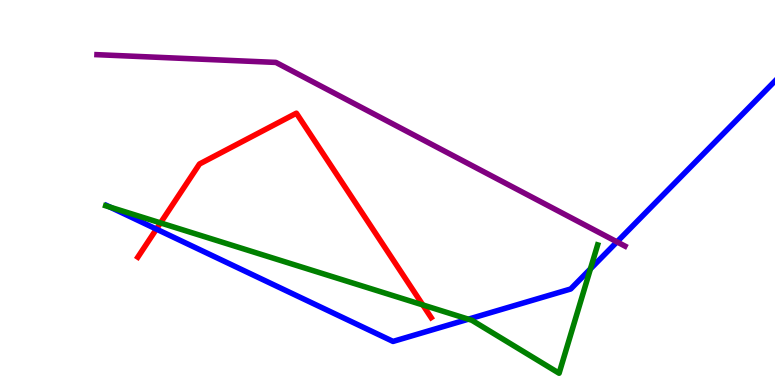[{'lines': ['blue', 'red'], 'intersections': [{'x': 2.02, 'y': 4.05}]}, {'lines': ['green', 'red'], 'intersections': [{'x': 2.07, 'y': 4.21}, {'x': 5.46, 'y': 2.08}]}, {'lines': ['purple', 'red'], 'intersections': []}, {'lines': ['blue', 'green'], 'intersections': [{'x': 1.42, 'y': 4.62}, {'x': 6.04, 'y': 1.71}, {'x': 7.62, 'y': 3.02}]}, {'lines': ['blue', 'purple'], 'intersections': [{'x': 7.96, 'y': 3.72}]}, {'lines': ['green', 'purple'], 'intersections': []}]